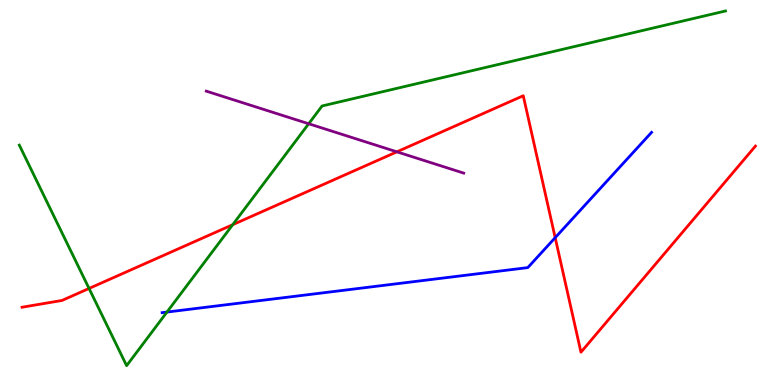[{'lines': ['blue', 'red'], 'intersections': [{'x': 7.16, 'y': 3.83}]}, {'lines': ['green', 'red'], 'intersections': [{'x': 1.15, 'y': 2.51}, {'x': 3.0, 'y': 4.16}]}, {'lines': ['purple', 'red'], 'intersections': [{'x': 5.12, 'y': 6.06}]}, {'lines': ['blue', 'green'], 'intersections': [{'x': 2.15, 'y': 1.89}]}, {'lines': ['blue', 'purple'], 'intersections': []}, {'lines': ['green', 'purple'], 'intersections': [{'x': 3.98, 'y': 6.79}]}]